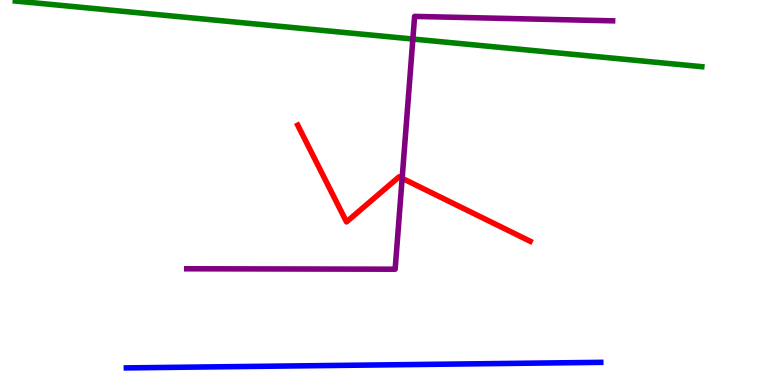[{'lines': ['blue', 'red'], 'intersections': []}, {'lines': ['green', 'red'], 'intersections': []}, {'lines': ['purple', 'red'], 'intersections': [{'x': 5.19, 'y': 5.37}]}, {'lines': ['blue', 'green'], 'intersections': []}, {'lines': ['blue', 'purple'], 'intersections': []}, {'lines': ['green', 'purple'], 'intersections': [{'x': 5.33, 'y': 8.99}]}]